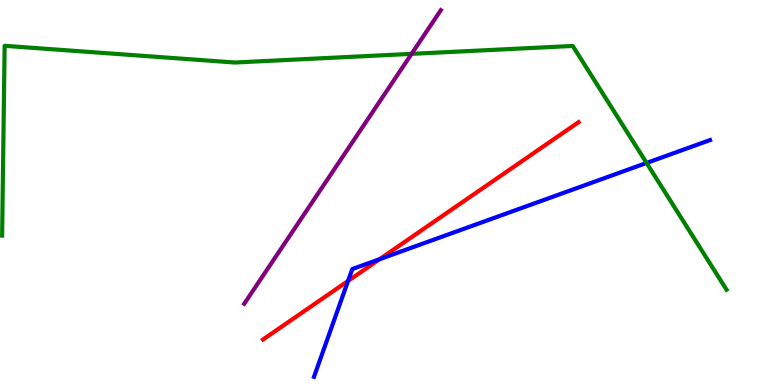[{'lines': ['blue', 'red'], 'intersections': [{'x': 4.49, 'y': 2.7}, {'x': 4.9, 'y': 3.27}]}, {'lines': ['green', 'red'], 'intersections': []}, {'lines': ['purple', 'red'], 'intersections': []}, {'lines': ['blue', 'green'], 'intersections': [{'x': 8.34, 'y': 5.77}]}, {'lines': ['blue', 'purple'], 'intersections': []}, {'lines': ['green', 'purple'], 'intersections': [{'x': 5.31, 'y': 8.6}]}]